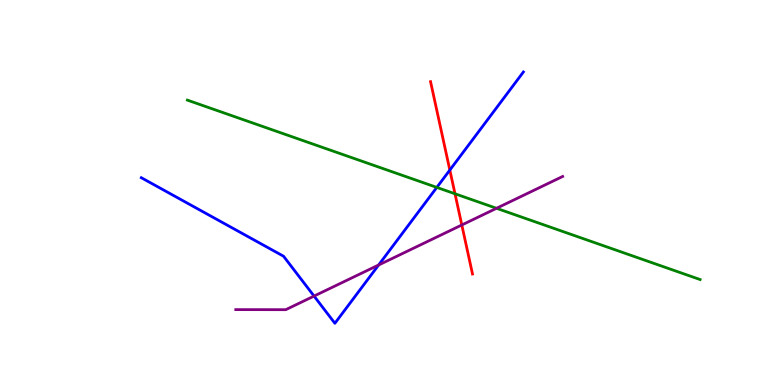[{'lines': ['blue', 'red'], 'intersections': [{'x': 5.8, 'y': 5.58}]}, {'lines': ['green', 'red'], 'intersections': [{'x': 5.87, 'y': 4.97}]}, {'lines': ['purple', 'red'], 'intersections': [{'x': 5.96, 'y': 4.16}]}, {'lines': ['blue', 'green'], 'intersections': [{'x': 5.64, 'y': 5.13}]}, {'lines': ['blue', 'purple'], 'intersections': [{'x': 4.05, 'y': 2.31}, {'x': 4.89, 'y': 3.12}]}, {'lines': ['green', 'purple'], 'intersections': [{'x': 6.41, 'y': 4.59}]}]